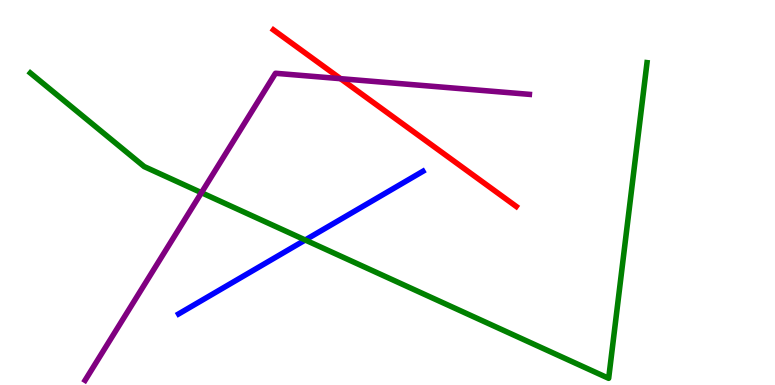[{'lines': ['blue', 'red'], 'intersections': []}, {'lines': ['green', 'red'], 'intersections': []}, {'lines': ['purple', 'red'], 'intersections': [{'x': 4.39, 'y': 7.96}]}, {'lines': ['blue', 'green'], 'intersections': [{'x': 3.94, 'y': 3.77}]}, {'lines': ['blue', 'purple'], 'intersections': []}, {'lines': ['green', 'purple'], 'intersections': [{'x': 2.6, 'y': 5.0}]}]